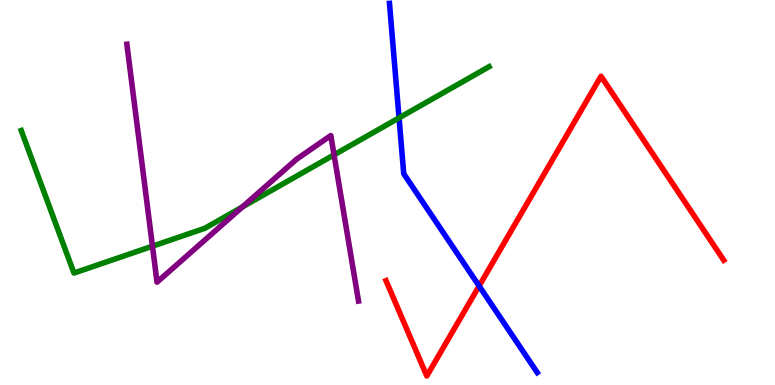[{'lines': ['blue', 'red'], 'intersections': [{'x': 6.18, 'y': 2.57}]}, {'lines': ['green', 'red'], 'intersections': []}, {'lines': ['purple', 'red'], 'intersections': []}, {'lines': ['blue', 'green'], 'intersections': [{'x': 5.15, 'y': 6.94}]}, {'lines': ['blue', 'purple'], 'intersections': []}, {'lines': ['green', 'purple'], 'intersections': [{'x': 1.97, 'y': 3.61}, {'x': 3.13, 'y': 4.63}, {'x': 4.31, 'y': 5.98}]}]